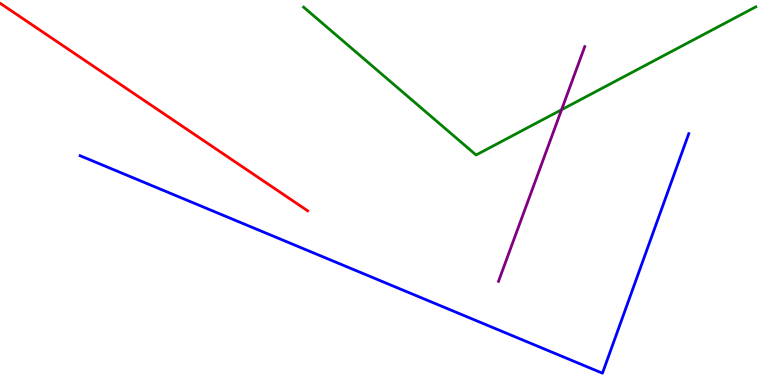[{'lines': ['blue', 'red'], 'intersections': []}, {'lines': ['green', 'red'], 'intersections': []}, {'lines': ['purple', 'red'], 'intersections': []}, {'lines': ['blue', 'green'], 'intersections': []}, {'lines': ['blue', 'purple'], 'intersections': []}, {'lines': ['green', 'purple'], 'intersections': [{'x': 7.25, 'y': 7.15}]}]